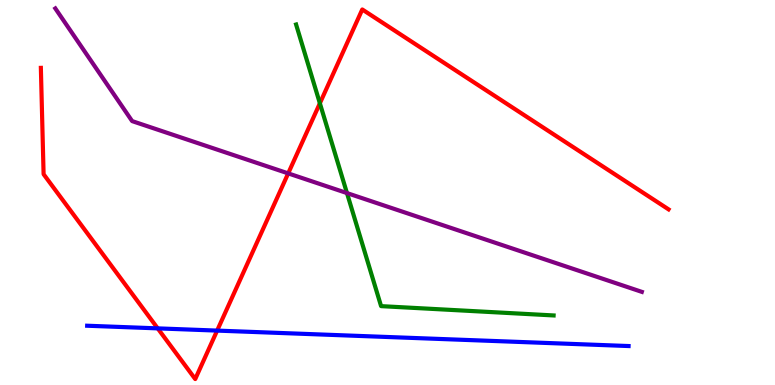[{'lines': ['blue', 'red'], 'intersections': [{'x': 2.04, 'y': 1.47}, {'x': 2.8, 'y': 1.41}]}, {'lines': ['green', 'red'], 'intersections': [{'x': 4.13, 'y': 7.32}]}, {'lines': ['purple', 'red'], 'intersections': [{'x': 3.72, 'y': 5.5}]}, {'lines': ['blue', 'green'], 'intersections': []}, {'lines': ['blue', 'purple'], 'intersections': []}, {'lines': ['green', 'purple'], 'intersections': [{'x': 4.48, 'y': 4.98}]}]